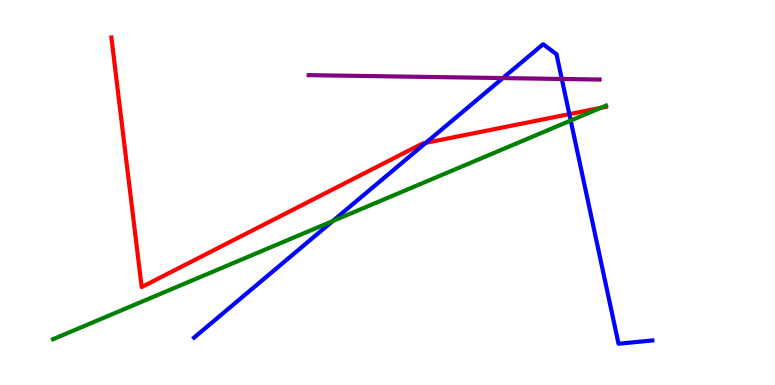[{'lines': ['blue', 'red'], 'intersections': [{'x': 5.49, 'y': 6.29}, {'x': 7.35, 'y': 7.04}]}, {'lines': ['green', 'red'], 'intersections': [{'x': 7.75, 'y': 7.2}]}, {'lines': ['purple', 'red'], 'intersections': []}, {'lines': ['blue', 'green'], 'intersections': [{'x': 4.29, 'y': 4.26}, {'x': 7.36, 'y': 6.87}]}, {'lines': ['blue', 'purple'], 'intersections': [{'x': 6.49, 'y': 7.97}, {'x': 7.25, 'y': 7.95}]}, {'lines': ['green', 'purple'], 'intersections': []}]